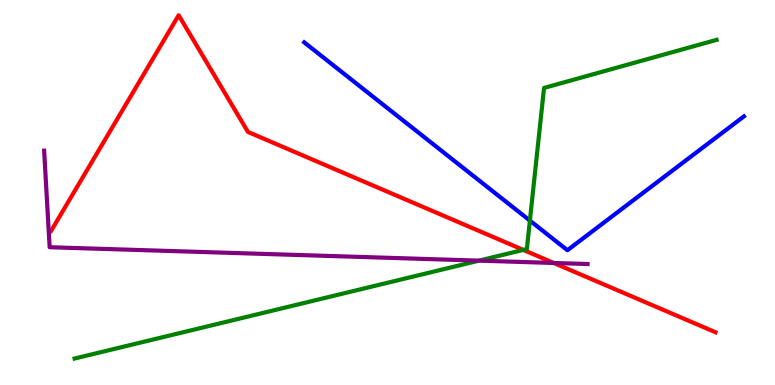[{'lines': ['blue', 'red'], 'intersections': []}, {'lines': ['green', 'red'], 'intersections': [{'x': 6.75, 'y': 3.51}]}, {'lines': ['purple', 'red'], 'intersections': [{'x': 7.15, 'y': 3.17}]}, {'lines': ['blue', 'green'], 'intersections': [{'x': 6.84, 'y': 4.27}]}, {'lines': ['blue', 'purple'], 'intersections': []}, {'lines': ['green', 'purple'], 'intersections': [{'x': 6.18, 'y': 3.23}]}]